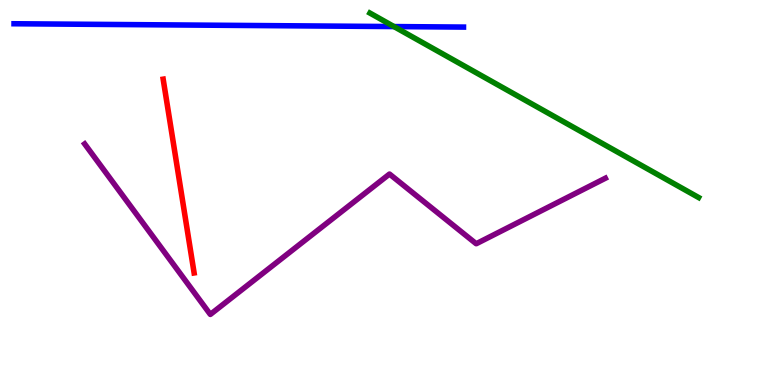[{'lines': ['blue', 'red'], 'intersections': []}, {'lines': ['green', 'red'], 'intersections': []}, {'lines': ['purple', 'red'], 'intersections': []}, {'lines': ['blue', 'green'], 'intersections': [{'x': 5.08, 'y': 9.31}]}, {'lines': ['blue', 'purple'], 'intersections': []}, {'lines': ['green', 'purple'], 'intersections': []}]